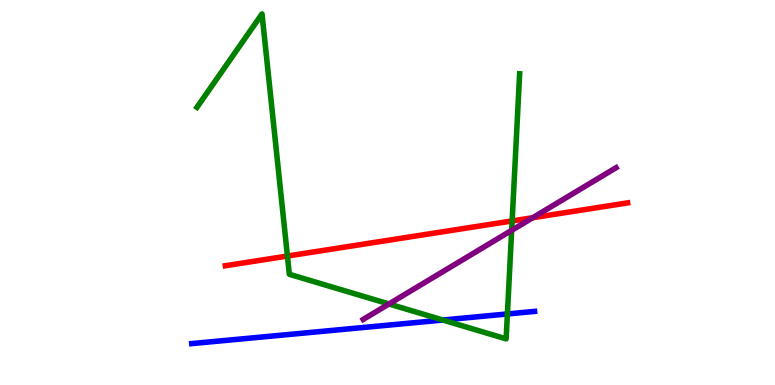[{'lines': ['blue', 'red'], 'intersections': []}, {'lines': ['green', 'red'], 'intersections': [{'x': 3.71, 'y': 3.35}, {'x': 6.61, 'y': 4.26}]}, {'lines': ['purple', 'red'], 'intersections': [{'x': 6.87, 'y': 4.34}]}, {'lines': ['blue', 'green'], 'intersections': [{'x': 5.71, 'y': 1.69}, {'x': 6.55, 'y': 1.85}]}, {'lines': ['blue', 'purple'], 'intersections': []}, {'lines': ['green', 'purple'], 'intersections': [{'x': 5.02, 'y': 2.1}, {'x': 6.6, 'y': 4.02}]}]